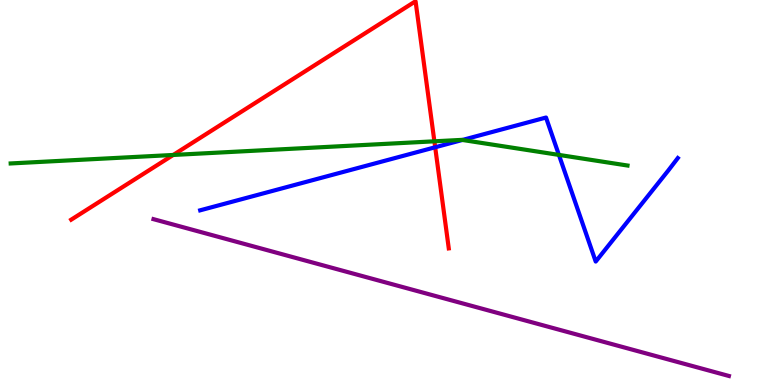[{'lines': ['blue', 'red'], 'intersections': [{'x': 5.62, 'y': 6.17}]}, {'lines': ['green', 'red'], 'intersections': [{'x': 2.24, 'y': 5.98}, {'x': 5.6, 'y': 6.33}]}, {'lines': ['purple', 'red'], 'intersections': []}, {'lines': ['blue', 'green'], 'intersections': [{'x': 5.97, 'y': 6.36}, {'x': 7.21, 'y': 5.98}]}, {'lines': ['blue', 'purple'], 'intersections': []}, {'lines': ['green', 'purple'], 'intersections': []}]